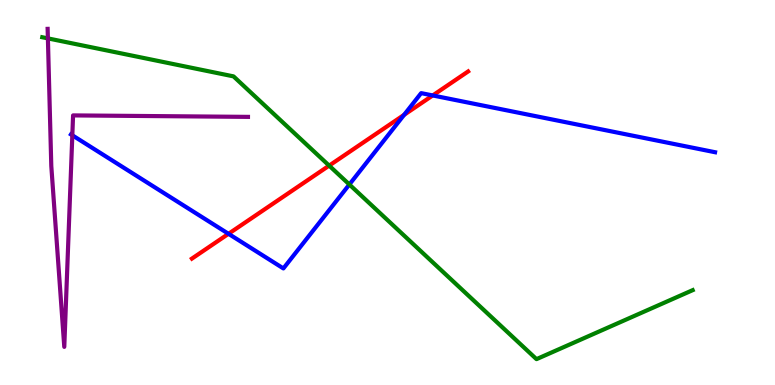[{'lines': ['blue', 'red'], 'intersections': [{'x': 2.95, 'y': 3.93}, {'x': 5.21, 'y': 7.02}, {'x': 5.58, 'y': 7.52}]}, {'lines': ['green', 'red'], 'intersections': [{'x': 4.25, 'y': 5.7}]}, {'lines': ['purple', 'red'], 'intersections': []}, {'lines': ['blue', 'green'], 'intersections': [{'x': 4.51, 'y': 5.21}]}, {'lines': ['blue', 'purple'], 'intersections': [{'x': 0.933, 'y': 6.49}]}, {'lines': ['green', 'purple'], 'intersections': [{'x': 0.618, 'y': 9.0}]}]